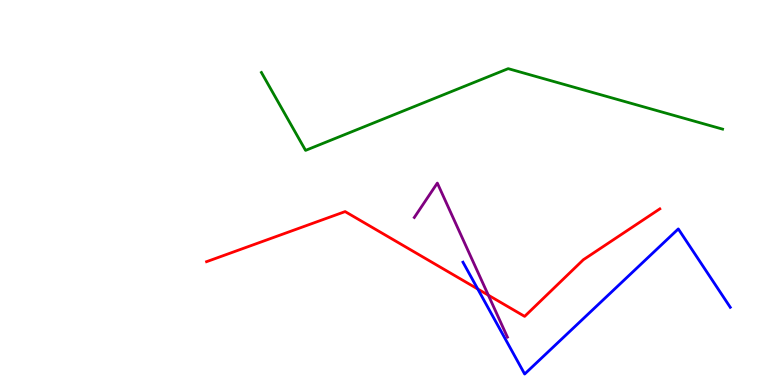[{'lines': ['blue', 'red'], 'intersections': [{'x': 6.16, 'y': 2.49}]}, {'lines': ['green', 'red'], 'intersections': []}, {'lines': ['purple', 'red'], 'intersections': [{'x': 6.3, 'y': 2.33}]}, {'lines': ['blue', 'green'], 'intersections': []}, {'lines': ['blue', 'purple'], 'intersections': []}, {'lines': ['green', 'purple'], 'intersections': []}]